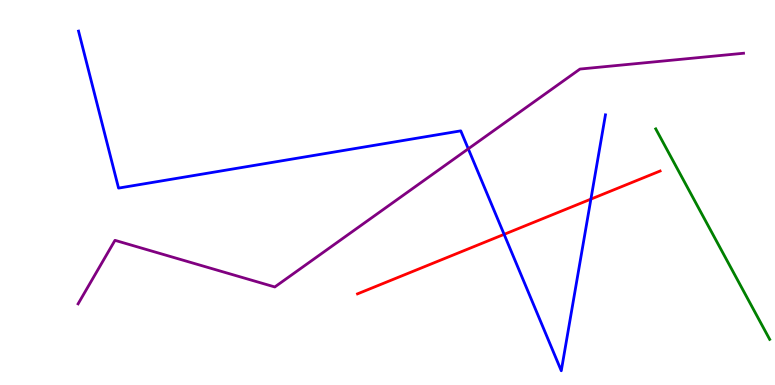[{'lines': ['blue', 'red'], 'intersections': [{'x': 6.5, 'y': 3.91}, {'x': 7.62, 'y': 4.83}]}, {'lines': ['green', 'red'], 'intersections': []}, {'lines': ['purple', 'red'], 'intersections': []}, {'lines': ['blue', 'green'], 'intersections': []}, {'lines': ['blue', 'purple'], 'intersections': [{'x': 6.04, 'y': 6.13}]}, {'lines': ['green', 'purple'], 'intersections': []}]